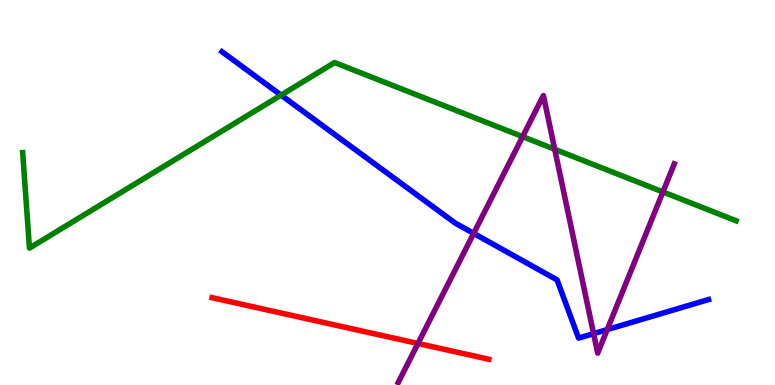[{'lines': ['blue', 'red'], 'intersections': []}, {'lines': ['green', 'red'], 'intersections': []}, {'lines': ['purple', 'red'], 'intersections': [{'x': 5.39, 'y': 1.08}]}, {'lines': ['blue', 'green'], 'intersections': [{'x': 3.63, 'y': 7.53}]}, {'lines': ['blue', 'purple'], 'intersections': [{'x': 6.11, 'y': 3.94}, {'x': 7.66, 'y': 1.33}, {'x': 7.84, 'y': 1.44}]}, {'lines': ['green', 'purple'], 'intersections': [{'x': 6.74, 'y': 6.45}, {'x': 7.16, 'y': 6.12}, {'x': 8.55, 'y': 5.01}]}]